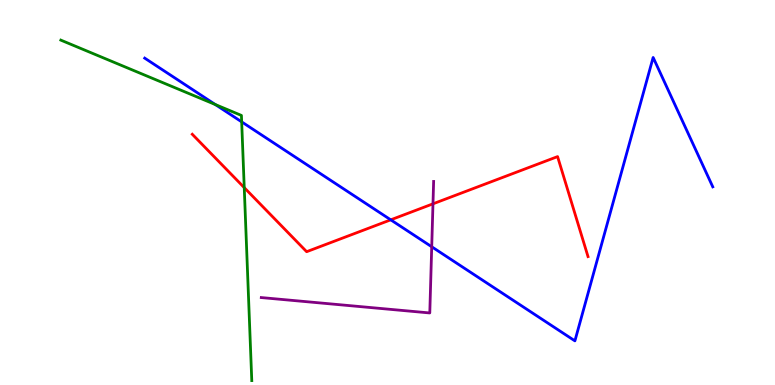[{'lines': ['blue', 'red'], 'intersections': [{'x': 5.04, 'y': 4.29}]}, {'lines': ['green', 'red'], 'intersections': [{'x': 3.15, 'y': 5.13}]}, {'lines': ['purple', 'red'], 'intersections': [{'x': 5.59, 'y': 4.71}]}, {'lines': ['blue', 'green'], 'intersections': [{'x': 2.78, 'y': 7.28}, {'x': 3.12, 'y': 6.83}]}, {'lines': ['blue', 'purple'], 'intersections': [{'x': 5.57, 'y': 3.59}]}, {'lines': ['green', 'purple'], 'intersections': []}]